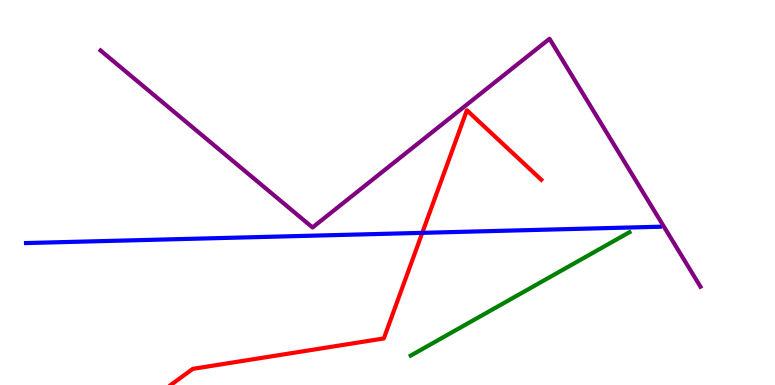[{'lines': ['blue', 'red'], 'intersections': [{'x': 5.45, 'y': 3.95}]}, {'lines': ['green', 'red'], 'intersections': []}, {'lines': ['purple', 'red'], 'intersections': []}, {'lines': ['blue', 'green'], 'intersections': []}, {'lines': ['blue', 'purple'], 'intersections': []}, {'lines': ['green', 'purple'], 'intersections': []}]